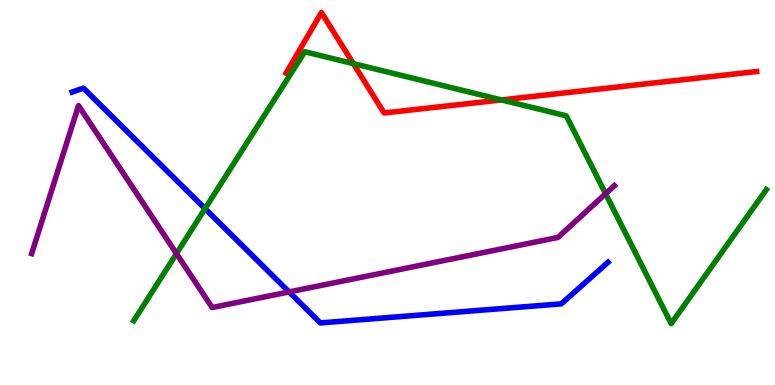[{'lines': ['blue', 'red'], 'intersections': []}, {'lines': ['green', 'red'], 'intersections': [{'x': 4.56, 'y': 8.35}, {'x': 6.47, 'y': 7.4}]}, {'lines': ['purple', 'red'], 'intersections': []}, {'lines': ['blue', 'green'], 'intersections': [{'x': 2.65, 'y': 4.58}]}, {'lines': ['blue', 'purple'], 'intersections': [{'x': 3.73, 'y': 2.42}]}, {'lines': ['green', 'purple'], 'intersections': [{'x': 2.28, 'y': 3.41}, {'x': 7.81, 'y': 4.97}]}]